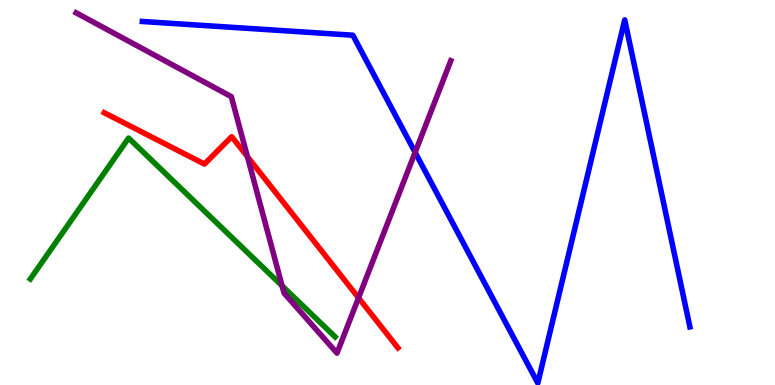[{'lines': ['blue', 'red'], 'intersections': []}, {'lines': ['green', 'red'], 'intersections': []}, {'lines': ['purple', 'red'], 'intersections': [{'x': 3.19, 'y': 5.93}, {'x': 4.63, 'y': 2.26}]}, {'lines': ['blue', 'green'], 'intersections': []}, {'lines': ['blue', 'purple'], 'intersections': [{'x': 5.36, 'y': 6.04}]}, {'lines': ['green', 'purple'], 'intersections': [{'x': 3.64, 'y': 2.58}]}]